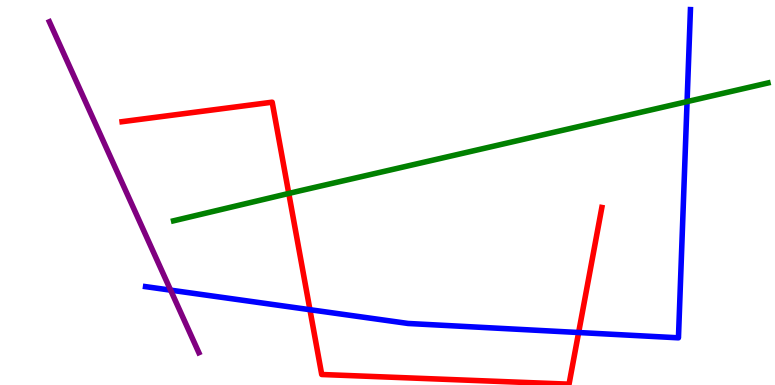[{'lines': ['blue', 'red'], 'intersections': [{'x': 4.0, 'y': 1.96}, {'x': 7.47, 'y': 1.36}]}, {'lines': ['green', 'red'], 'intersections': [{'x': 3.73, 'y': 4.98}]}, {'lines': ['purple', 'red'], 'intersections': []}, {'lines': ['blue', 'green'], 'intersections': [{'x': 8.87, 'y': 7.36}]}, {'lines': ['blue', 'purple'], 'intersections': [{'x': 2.2, 'y': 2.46}]}, {'lines': ['green', 'purple'], 'intersections': []}]